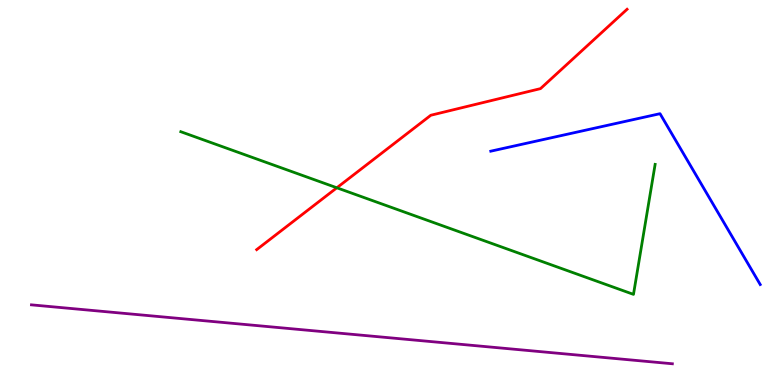[{'lines': ['blue', 'red'], 'intersections': []}, {'lines': ['green', 'red'], 'intersections': [{'x': 4.35, 'y': 5.12}]}, {'lines': ['purple', 'red'], 'intersections': []}, {'lines': ['blue', 'green'], 'intersections': []}, {'lines': ['blue', 'purple'], 'intersections': []}, {'lines': ['green', 'purple'], 'intersections': []}]